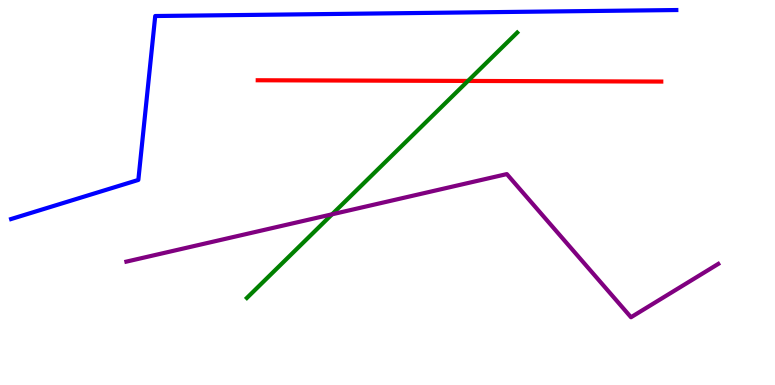[{'lines': ['blue', 'red'], 'intersections': []}, {'lines': ['green', 'red'], 'intersections': [{'x': 6.04, 'y': 7.9}]}, {'lines': ['purple', 'red'], 'intersections': []}, {'lines': ['blue', 'green'], 'intersections': []}, {'lines': ['blue', 'purple'], 'intersections': []}, {'lines': ['green', 'purple'], 'intersections': [{'x': 4.29, 'y': 4.43}]}]